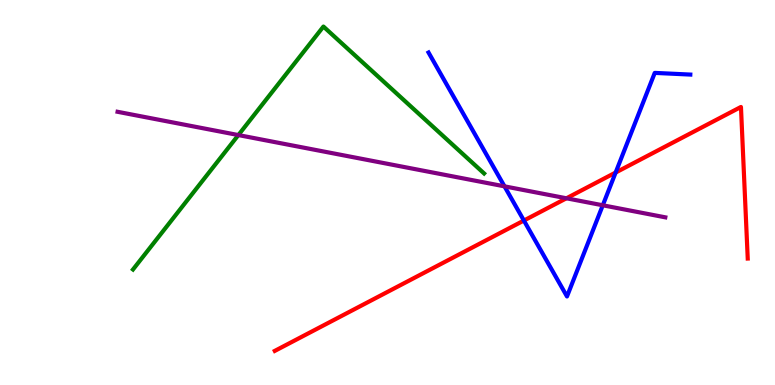[{'lines': ['blue', 'red'], 'intersections': [{'x': 6.76, 'y': 4.27}, {'x': 7.94, 'y': 5.52}]}, {'lines': ['green', 'red'], 'intersections': []}, {'lines': ['purple', 'red'], 'intersections': [{'x': 7.31, 'y': 4.85}]}, {'lines': ['blue', 'green'], 'intersections': []}, {'lines': ['blue', 'purple'], 'intersections': [{'x': 6.51, 'y': 5.16}, {'x': 7.78, 'y': 4.67}]}, {'lines': ['green', 'purple'], 'intersections': [{'x': 3.08, 'y': 6.49}]}]